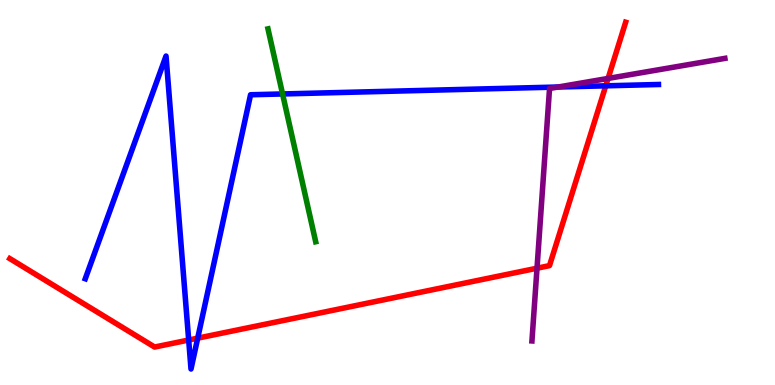[{'lines': ['blue', 'red'], 'intersections': [{'x': 2.43, 'y': 1.17}, {'x': 2.55, 'y': 1.22}, {'x': 7.82, 'y': 7.77}]}, {'lines': ['green', 'red'], 'intersections': []}, {'lines': ['purple', 'red'], 'intersections': [{'x': 6.93, 'y': 3.03}, {'x': 7.85, 'y': 7.96}]}, {'lines': ['blue', 'green'], 'intersections': [{'x': 3.65, 'y': 7.56}]}, {'lines': ['blue', 'purple'], 'intersections': [{'x': 7.2, 'y': 7.74}]}, {'lines': ['green', 'purple'], 'intersections': []}]